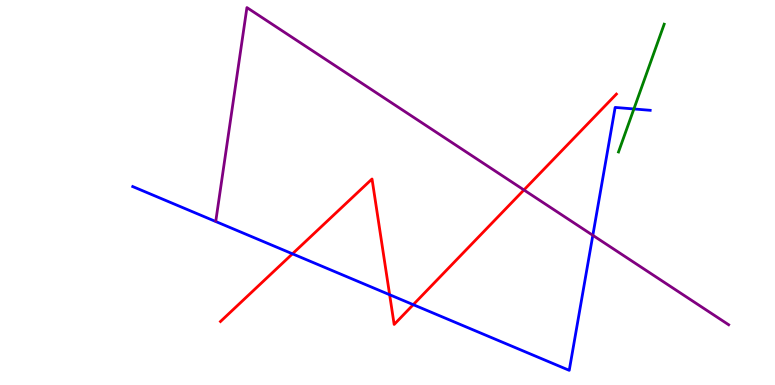[{'lines': ['blue', 'red'], 'intersections': [{'x': 3.77, 'y': 3.41}, {'x': 5.03, 'y': 2.34}, {'x': 5.33, 'y': 2.09}]}, {'lines': ['green', 'red'], 'intersections': []}, {'lines': ['purple', 'red'], 'intersections': [{'x': 6.76, 'y': 5.07}]}, {'lines': ['blue', 'green'], 'intersections': [{'x': 8.18, 'y': 7.17}]}, {'lines': ['blue', 'purple'], 'intersections': [{'x': 7.65, 'y': 3.89}]}, {'lines': ['green', 'purple'], 'intersections': []}]